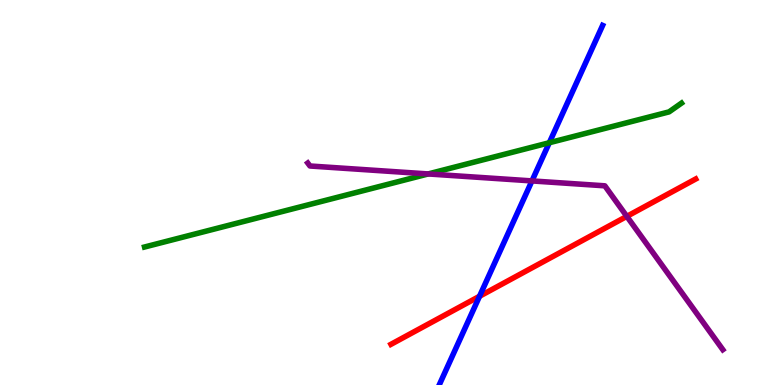[{'lines': ['blue', 'red'], 'intersections': [{'x': 6.19, 'y': 2.3}]}, {'lines': ['green', 'red'], 'intersections': []}, {'lines': ['purple', 'red'], 'intersections': [{'x': 8.09, 'y': 4.38}]}, {'lines': ['blue', 'green'], 'intersections': [{'x': 7.09, 'y': 6.29}]}, {'lines': ['blue', 'purple'], 'intersections': [{'x': 6.86, 'y': 5.3}]}, {'lines': ['green', 'purple'], 'intersections': [{'x': 5.52, 'y': 5.48}]}]